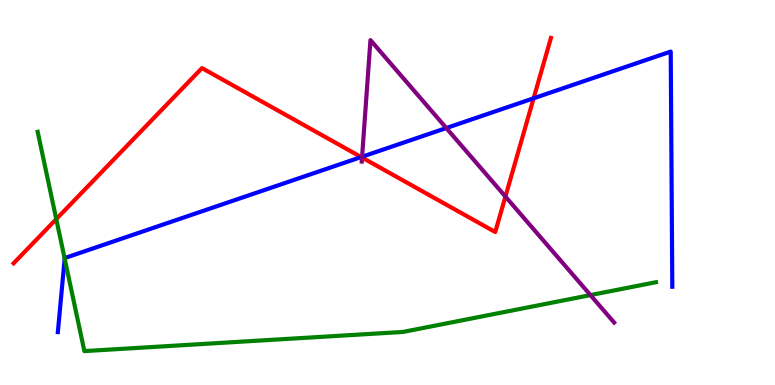[{'lines': ['blue', 'red'], 'intersections': [{'x': 4.66, 'y': 5.92}, {'x': 6.89, 'y': 7.45}]}, {'lines': ['green', 'red'], 'intersections': [{'x': 0.726, 'y': 4.31}]}, {'lines': ['purple', 'red'], 'intersections': [{'x': 4.67, 'y': 5.91}, {'x': 6.52, 'y': 4.89}]}, {'lines': ['blue', 'green'], 'intersections': [{'x': 0.835, 'y': 3.28}]}, {'lines': ['blue', 'purple'], 'intersections': [{'x': 4.67, 'y': 5.93}, {'x': 5.76, 'y': 6.67}]}, {'lines': ['green', 'purple'], 'intersections': [{'x': 7.62, 'y': 2.34}]}]